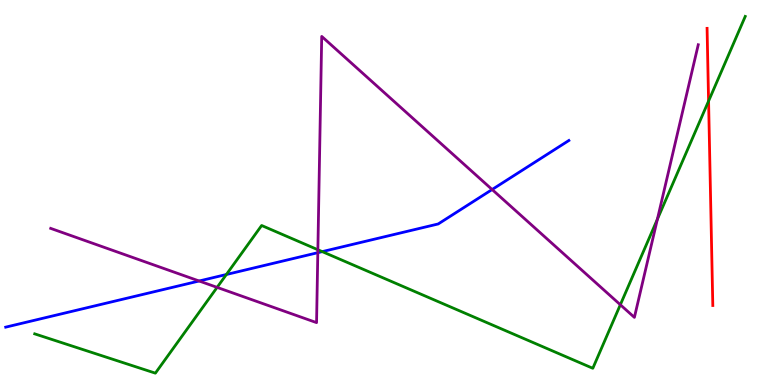[{'lines': ['blue', 'red'], 'intersections': []}, {'lines': ['green', 'red'], 'intersections': [{'x': 9.14, 'y': 7.38}]}, {'lines': ['purple', 'red'], 'intersections': []}, {'lines': ['blue', 'green'], 'intersections': [{'x': 2.92, 'y': 2.87}, {'x': 4.16, 'y': 3.46}]}, {'lines': ['blue', 'purple'], 'intersections': [{'x': 2.57, 'y': 2.7}, {'x': 4.1, 'y': 3.44}, {'x': 6.35, 'y': 5.08}]}, {'lines': ['green', 'purple'], 'intersections': [{'x': 2.8, 'y': 2.54}, {'x': 4.1, 'y': 3.51}, {'x': 8.0, 'y': 2.08}, {'x': 8.48, 'y': 4.31}]}]